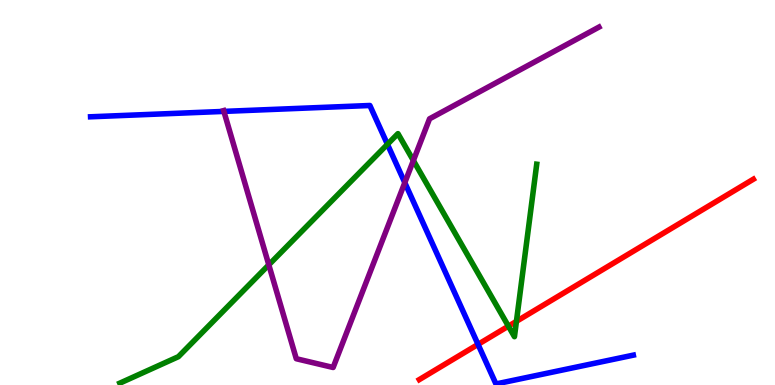[{'lines': ['blue', 'red'], 'intersections': [{'x': 6.17, 'y': 1.06}]}, {'lines': ['green', 'red'], 'intersections': [{'x': 6.56, 'y': 1.53}, {'x': 6.66, 'y': 1.65}]}, {'lines': ['purple', 'red'], 'intersections': []}, {'lines': ['blue', 'green'], 'intersections': [{'x': 5.0, 'y': 6.25}]}, {'lines': ['blue', 'purple'], 'intersections': [{'x': 2.89, 'y': 7.11}, {'x': 5.22, 'y': 5.26}]}, {'lines': ['green', 'purple'], 'intersections': [{'x': 3.47, 'y': 3.12}, {'x': 5.33, 'y': 5.83}]}]